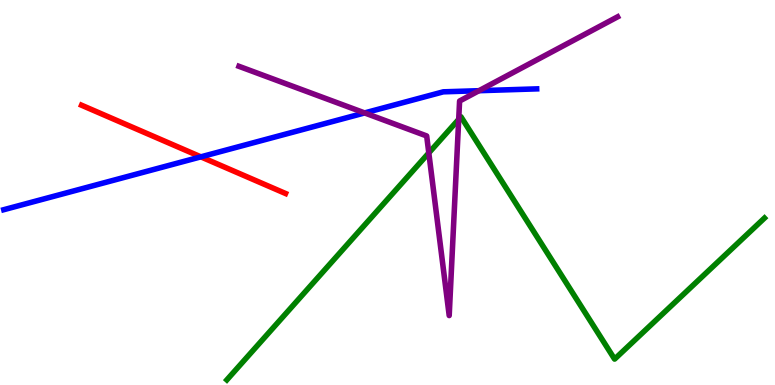[{'lines': ['blue', 'red'], 'intersections': [{'x': 2.59, 'y': 5.93}]}, {'lines': ['green', 'red'], 'intersections': []}, {'lines': ['purple', 'red'], 'intersections': []}, {'lines': ['blue', 'green'], 'intersections': []}, {'lines': ['blue', 'purple'], 'intersections': [{'x': 4.7, 'y': 7.07}, {'x': 6.18, 'y': 7.64}]}, {'lines': ['green', 'purple'], 'intersections': [{'x': 5.53, 'y': 6.03}, {'x': 5.92, 'y': 6.9}]}]